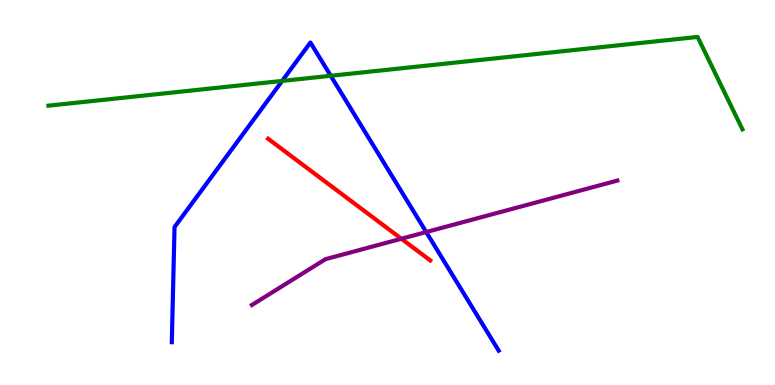[{'lines': ['blue', 'red'], 'intersections': []}, {'lines': ['green', 'red'], 'intersections': []}, {'lines': ['purple', 'red'], 'intersections': [{'x': 5.18, 'y': 3.8}]}, {'lines': ['blue', 'green'], 'intersections': [{'x': 3.64, 'y': 7.9}, {'x': 4.27, 'y': 8.03}]}, {'lines': ['blue', 'purple'], 'intersections': [{'x': 5.5, 'y': 3.97}]}, {'lines': ['green', 'purple'], 'intersections': []}]